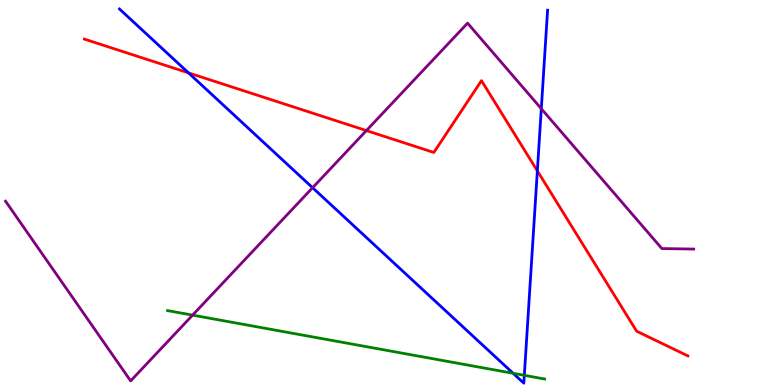[{'lines': ['blue', 'red'], 'intersections': [{'x': 2.43, 'y': 8.11}, {'x': 6.93, 'y': 5.56}]}, {'lines': ['green', 'red'], 'intersections': []}, {'lines': ['purple', 'red'], 'intersections': [{'x': 4.73, 'y': 6.61}]}, {'lines': ['blue', 'green'], 'intersections': [{'x': 6.62, 'y': 0.304}, {'x': 6.77, 'y': 0.251}]}, {'lines': ['blue', 'purple'], 'intersections': [{'x': 4.03, 'y': 5.12}, {'x': 6.98, 'y': 7.18}]}, {'lines': ['green', 'purple'], 'intersections': [{'x': 2.49, 'y': 1.81}]}]